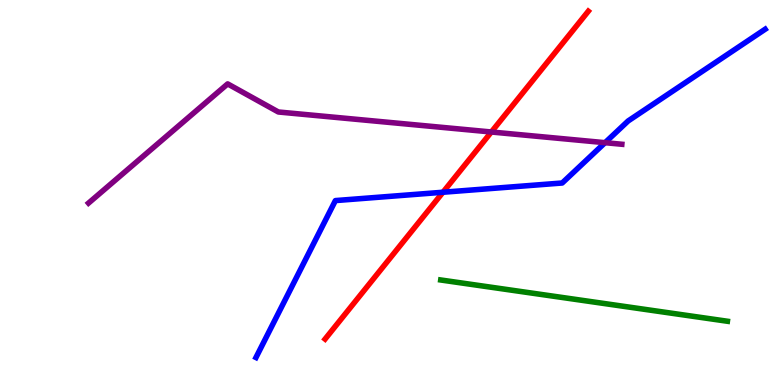[{'lines': ['blue', 'red'], 'intersections': [{'x': 5.72, 'y': 5.01}]}, {'lines': ['green', 'red'], 'intersections': []}, {'lines': ['purple', 'red'], 'intersections': [{'x': 6.34, 'y': 6.57}]}, {'lines': ['blue', 'green'], 'intersections': []}, {'lines': ['blue', 'purple'], 'intersections': [{'x': 7.81, 'y': 6.29}]}, {'lines': ['green', 'purple'], 'intersections': []}]